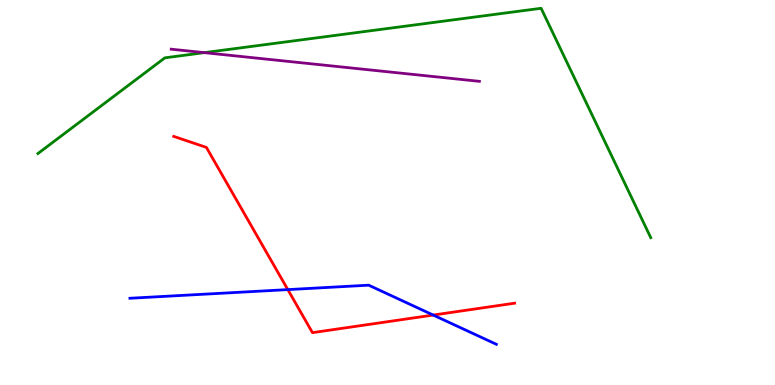[{'lines': ['blue', 'red'], 'intersections': [{'x': 3.71, 'y': 2.48}, {'x': 5.59, 'y': 1.82}]}, {'lines': ['green', 'red'], 'intersections': []}, {'lines': ['purple', 'red'], 'intersections': []}, {'lines': ['blue', 'green'], 'intersections': []}, {'lines': ['blue', 'purple'], 'intersections': []}, {'lines': ['green', 'purple'], 'intersections': [{'x': 2.64, 'y': 8.63}]}]